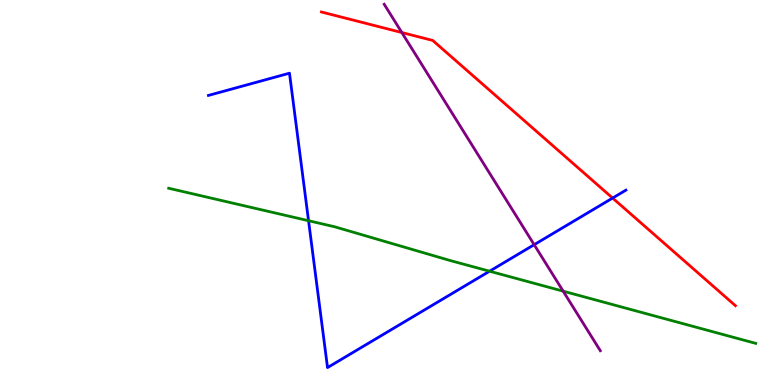[{'lines': ['blue', 'red'], 'intersections': [{'x': 7.9, 'y': 4.86}]}, {'lines': ['green', 'red'], 'intersections': []}, {'lines': ['purple', 'red'], 'intersections': [{'x': 5.18, 'y': 9.15}]}, {'lines': ['blue', 'green'], 'intersections': [{'x': 3.98, 'y': 4.27}, {'x': 6.32, 'y': 2.96}]}, {'lines': ['blue', 'purple'], 'intersections': [{'x': 6.89, 'y': 3.64}]}, {'lines': ['green', 'purple'], 'intersections': [{'x': 7.27, 'y': 2.44}]}]